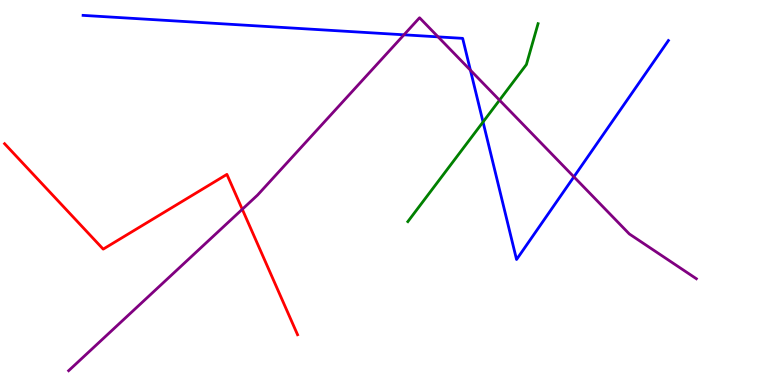[{'lines': ['blue', 'red'], 'intersections': []}, {'lines': ['green', 'red'], 'intersections': []}, {'lines': ['purple', 'red'], 'intersections': [{'x': 3.13, 'y': 4.56}]}, {'lines': ['blue', 'green'], 'intersections': [{'x': 6.23, 'y': 6.83}]}, {'lines': ['blue', 'purple'], 'intersections': [{'x': 5.21, 'y': 9.1}, {'x': 5.65, 'y': 9.04}, {'x': 6.07, 'y': 8.18}, {'x': 7.41, 'y': 5.41}]}, {'lines': ['green', 'purple'], 'intersections': [{'x': 6.45, 'y': 7.4}]}]